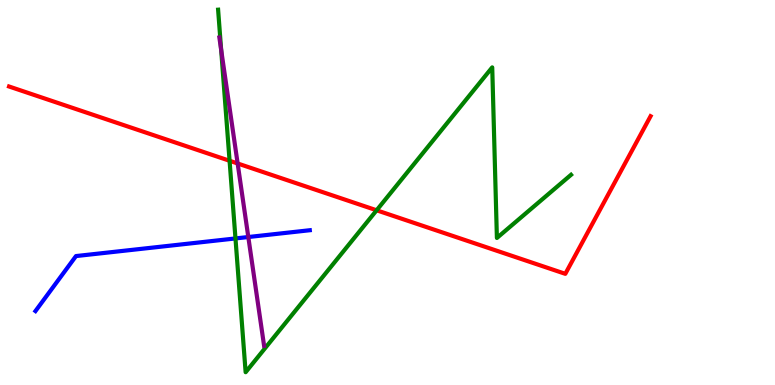[{'lines': ['blue', 'red'], 'intersections': []}, {'lines': ['green', 'red'], 'intersections': [{'x': 2.96, 'y': 5.82}, {'x': 4.86, 'y': 4.54}]}, {'lines': ['purple', 'red'], 'intersections': [{'x': 3.07, 'y': 5.75}]}, {'lines': ['blue', 'green'], 'intersections': [{'x': 3.04, 'y': 3.81}]}, {'lines': ['blue', 'purple'], 'intersections': [{'x': 3.2, 'y': 3.84}]}, {'lines': ['green', 'purple'], 'intersections': [{'x': 2.85, 'y': 8.71}]}]